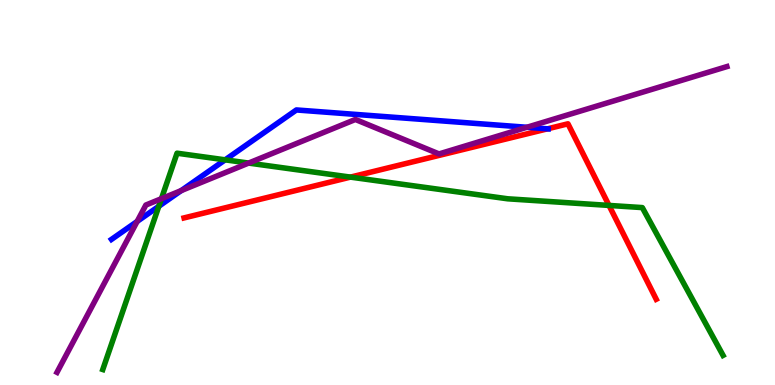[{'lines': ['blue', 'red'], 'intersections': [{'x': 7.06, 'y': 6.65}]}, {'lines': ['green', 'red'], 'intersections': [{'x': 4.52, 'y': 5.4}, {'x': 7.86, 'y': 4.66}]}, {'lines': ['purple', 'red'], 'intersections': []}, {'lines': ['blue', 'green'], 'intersections': [{'x': 2.05, 'y': 4.64}, {'x': 2.91, 'y': 5.85}]}, {'lines': ['blue', 'purple'], 'intersections': [{'x': 1.77, 'y': 4.25}, {'x': 2.34, 'y': 5.05}, {'x': 6.8, 'y': 6.69}]}, {'lines': ['green', 'purple'], 'intersections': [{'x': 2.08, 'y': 4.84}, {'x': 3.21, 'y': 5.76}]}]